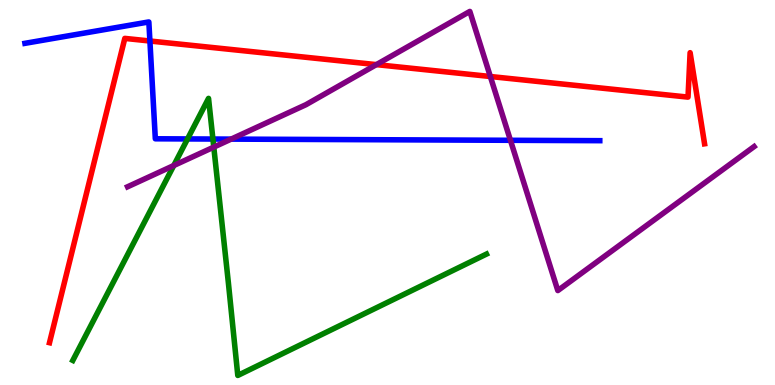[{'lines': ['blue', 'red'], 'intersections': [{'x': 1.93, 'y': 8.93}]}, {'lines': ['green', 'red'], 'intersections': []}, {'lines': ['purple', 'red'], 'intersections': [{'x': 4.86, 'y': 8.32}, {'x': 6.33, 'y': 8.01}]}, {'lines': ['blue', 'green'], 'intersections': [{'x': 2.42, 'y': 6.39}, {'x': 2.75, 'y': 6.39}]}, {'lines': ['blue', 'purple'], 'intersections': [{'x': 2.98, 'y': 6.39}, {'x': 6.59, 'y': 6.36}]}, {'lines': ['green', 'purple'], 'intersections': [{'x': 2.24, 'y': 5.7}, {'x': 2.76, 'y': 6.18}]}]